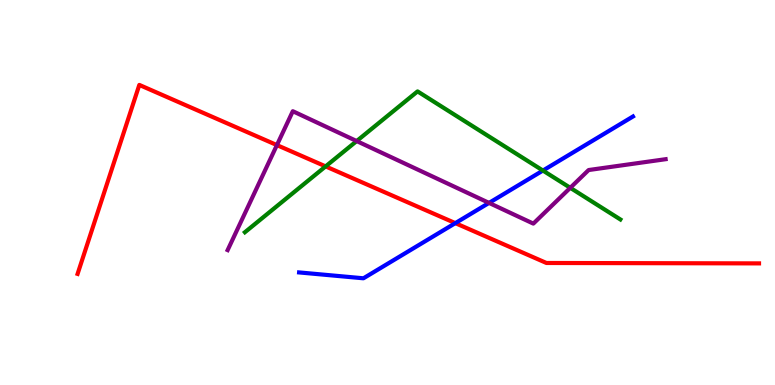[{'lines': ['blue', 'red'], 'intersections': [{'x': 5.88, 'y': 4.2}]}, {'lines': ['green', 'red'], 'intersections': [{'x': 4.2, 'y': 5.68}]}, {'lines': ['purple', 'red'], 'intersections': [{'x': 3.57, 'y': 6.23}]}, {'lines': ['blue', 'green'], 'intersections': [{'x': 7.01, 'y': 5.57}]}, {'lines': ['blue', 'purple'], 'intersections': [{'x': 6.31, 'y': 4.73}]}, {'lines': ['green', 'purple'], 'intersections': [{'x': 4.6, 'y': 6.34}, {'x': 7.36, 'y': 5.12}]}]